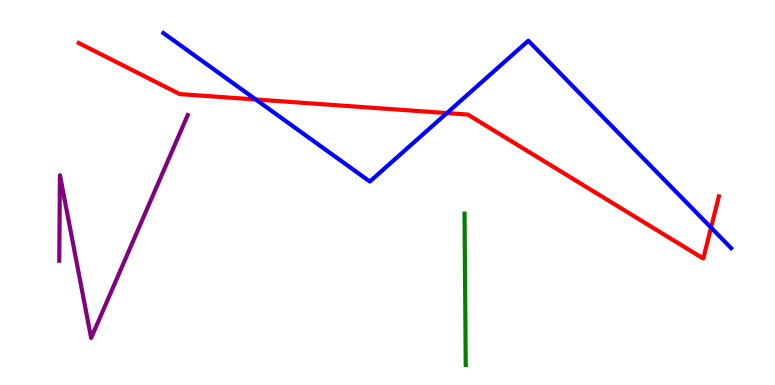[{'lines': ['blue', 'red'], 'intersections': [{'x': 3.3, 'y': 7.42}, {'x': 5.77, 'y': 7.06}, {'x': 9.17, 'y': 4.09}]}, {'lines': ['green', 'red'], 'intersections': []}, {'lines': ['purple', 'red'], 'intersections': []}, {'lines': ['blue', 'green'], 'intersections': []}, {'lines': ['blue', 'purple'], 'intersections': []}, {'lines': ['green', 'purple'], 'intersections': []}]